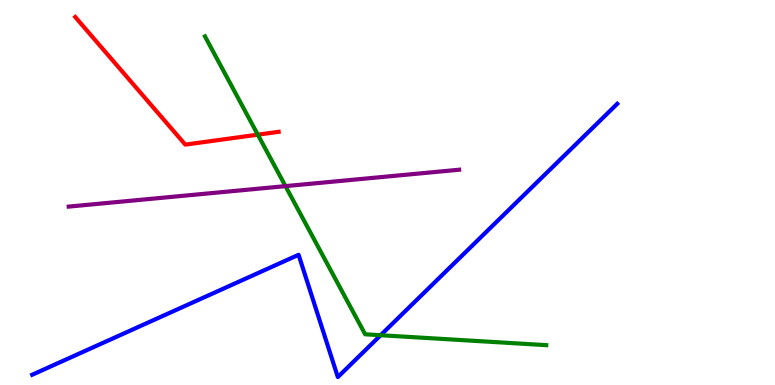[{'lines': ['blue', 'red'], 'intersections': []}, {'lines': ['green', 'red'], 'intersections': [{'x': 3.33, 'y': 6.5}]}, {'lines': ['purple', 'red'], 'intersections': []}, {'lines': ['blue', 'green'], 'intersections': [{'x': 4.91, 'y': 1.29}]}, {'lines': ['blue', 'purple'], 'intersections': []}, {'lines': ['green', 'purple'], 'intersections': [{'x': 3.68, 'y': 5.17}]}]